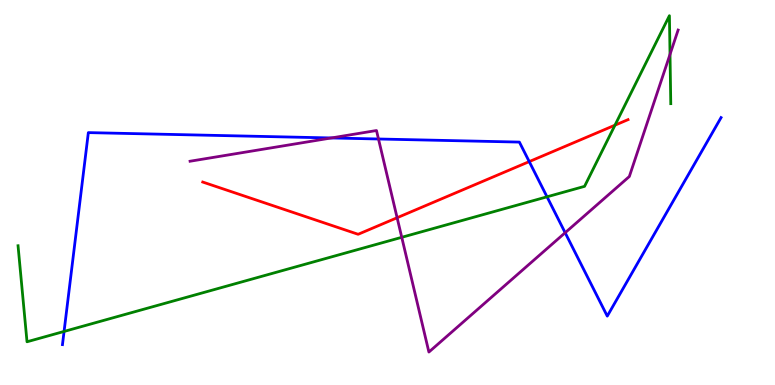[{'lines': ['blue', 'red'], 'intersections': [{'x': 6.83, 'y': 5.8}]}, {'lines': ['green', 'red'], 'intersections': [{'x': 7.94, 'y': 6.75}]}, {'lines': ['purple', 'red'], 'intersections': [{'x': 5.12, 'y': 4.34}]}, {'lines': ['blue', 'green'], 'intersections': [{'x': 0.827, 'y': 1.39}, {'x': 7.06, 'y': 4.89}]}, {'lines': ['blue', 'purple'], 'intersections': [{'x': 4.28, 'y': 6.42}, {'x': 4.88, 'y': 6.39}, {'x': 7.29, 'y': 3.96}]}, {'lines': ['green', 'purple'], 'intersections': [{'x': 5.18, 'y': 3.84}, {'x': 8.65, 'y': 8.59}]}]